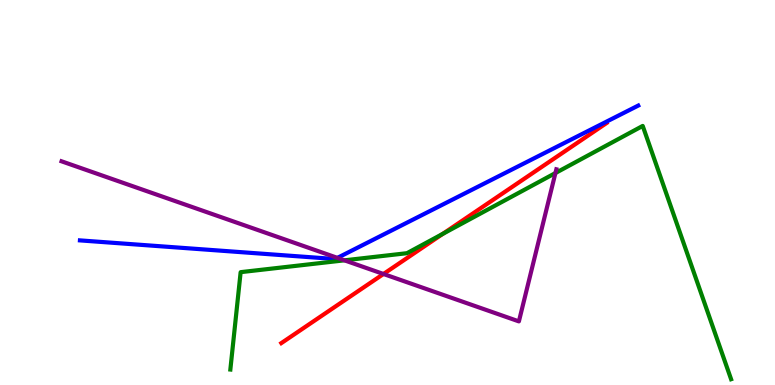[{'lines': ['blue', 'red'], 'intersections': []}, {'lines': ['green', 'red'], 'intersections': [{'x': 5.71, 'y': 3.93}]}, {'lines': ['purple', 'red'], 'intersections': [{'x': 4.95, 'y': 2.88}]}, {'lines': ['blue', 'green'], 'intersections': []}, {'lines': ['blue', 'purple'], 'intersections': [{'x': 4.35, 'y': 3.3}]}, {'lines': ['green', 'purple'], 'intersections': [{'x': 4.44, 'y': 3.24}, {'x': 7.17, 'y': 5.51}]}]